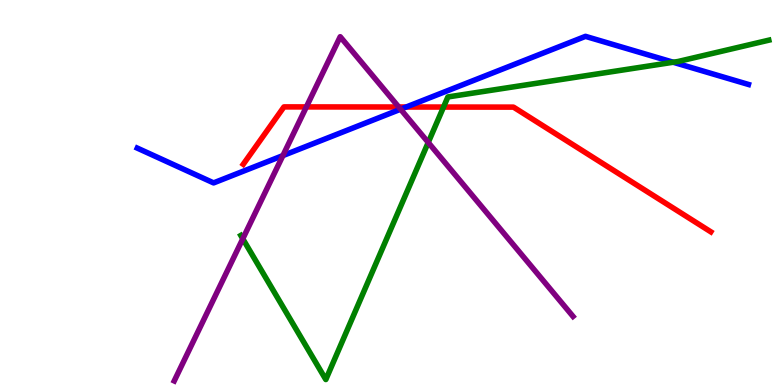[{'lines': ['blue', 'red'], 'intersections': [{'x': 5.24, 'y': 7.22}]}, {'lines': ['green', 'red'], 'intersections': [{'x': 5.72, 'y': 7.22}]}, {'lines': ['purple', 'red'], 'intersections': [{'x': 3.95, 'y': 7.22}, {'x': 5.14, 'y': 7.22}]}, {'lines': ['blue', 'green'], 'intersections': [{'x': 8.69, 'y': 8.38}]}, {'lines': ['blue', 'purple'], 'intersections': [{'x': 3.65, 'y': 5.96}, {'x': 5.17, 'y': 7.16}]}, {'lines': ['green', 'purple'], 'intersections': [{'x': 3.13, 'y': 3.8}, {'x': 5.53, 'y': 6.3}]}]